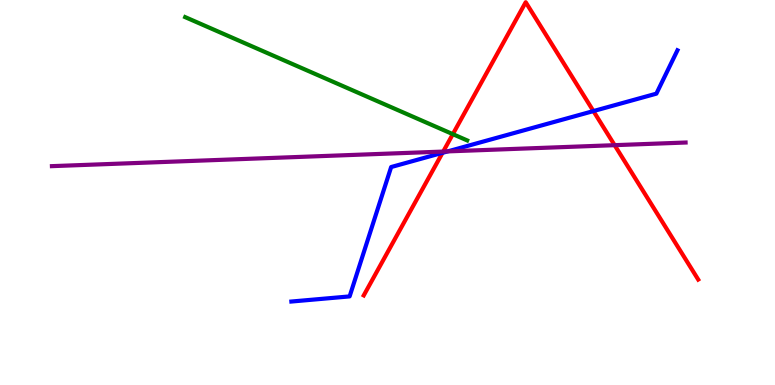[{'lines': ['blue', 'red'], 'intersections': [{'x': 5.71, 'y': 6.03}, {'x': 7.66, 'y': 7.11}]}, {'lines': ['green', 'red'], 'intersections': [{'x': 5.84, 'y': 6.52}]}, {'lines': ['purple', 'red'], 'intersections': [{'x': 5.72, 'y': 6.06}, {'x': 7.93, 'y': 6.23}]}, {'lines': ['blue', 'green'], 'intersections': []}, {'lines': ['blue', 'purple'], 'intersections': [{'x': 5.78, 'y': 6.07}]}, {'lines': ['green', 'purple'], 'intersections': []}]